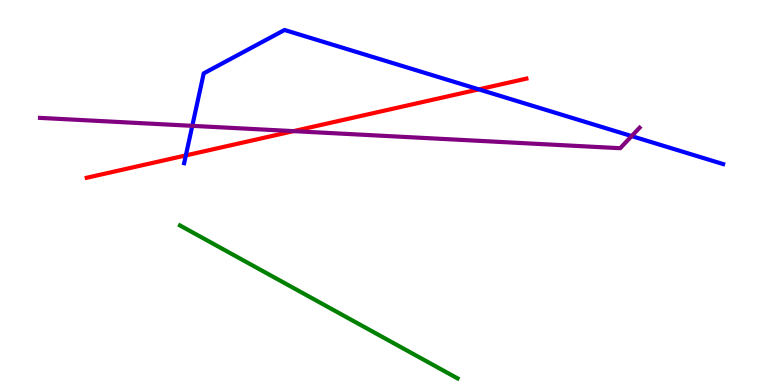[{'lines': ['blue', 'red'], 'intersections': [{'x': 2.4, 'y': 5.96}, {'x': 6.18, 'y': 7.68}]}, {'lines': ['green', 'red'], 'intersections': []}, {'lines': ['purple', 'red'], 'intersections': [{'x': 3.79, 'y': 6.59}]}, {'lines': ['blue', 'green'], 'intersections': []}, {'lines': ['blue', 'purple'], 'intersections': [{'x': 2.48, 'y': 6.73}, {'x': 8.15, 'y': 6.46}]}, {'lines': ['green', 'purple'], 'intersections': []}]